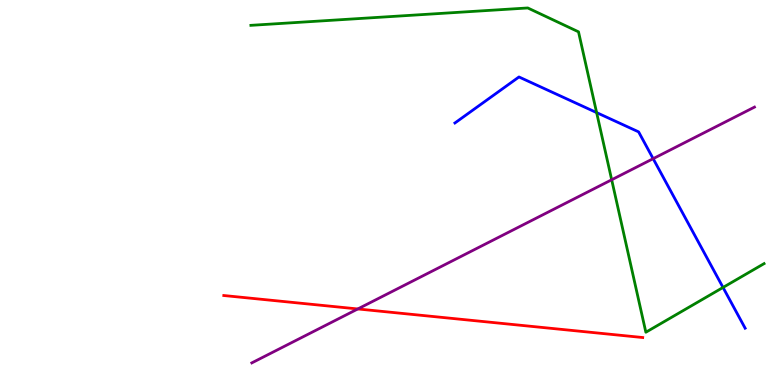[{'lines': ['blue', 'red'], 'intersections': []}, {'lines': ['green', 'red'], 'intersections': []}, {'lines': ['purple', 'red'], 'intersections': [{'x': 4.62, 'y': 1.98}]}, {'lines': ['blue', 'green'], 'intersections': [{'x': 7.7, 'y': 7.08}, {'x': 9.33, 'y': 2.53}]}, {'lines': ['blue', 'purple'], 'intersections': [{'x': 8.43, 'y': 5.88}]}, {'lines': ['green', 'purple'], 'intersections': [{'x': 7.89, 'y': 5.33}]}]